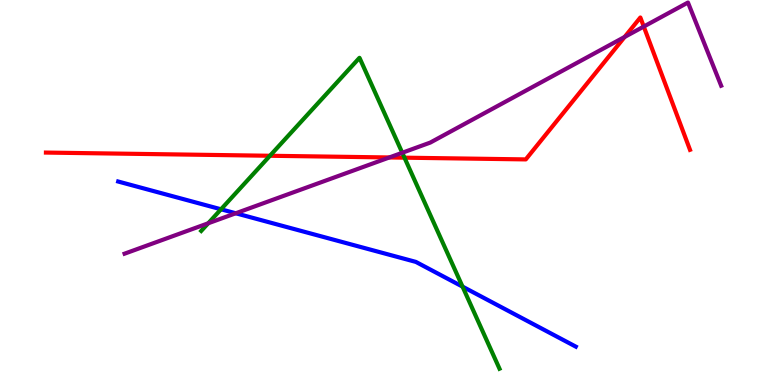[{'lines': ['blue', 'red'], 'intersections': []}, {'lines': ['green', 'red'], 'intersections': [{'x': 3.48, 'y': 5.95}, {'x': 5.22, 'y': 5.9}]}, {'lines': ['purple', 'red'], 'intersections': [{'x': 5.02, 'y': 5.91}, {'x': 8.06, 'y': 9.04}, {'x': 8.31, 'y': 9.31}]}, {'lines': ['blue', 'green'], 'intersections': [{'x': 2.85, 'y': 4.56}, {'x': 5.97, 'y': 2.56}]}, {'lines': ['blue', 'purple'], 'intersections': [{'x': 3.04, 'y': 4.46}]}, {'lines': ['green', 'purple'], 'intersections': [{'x': 2.69, 'y': 4.2}, {'x': 5.19, 'y': 6.03}]}]